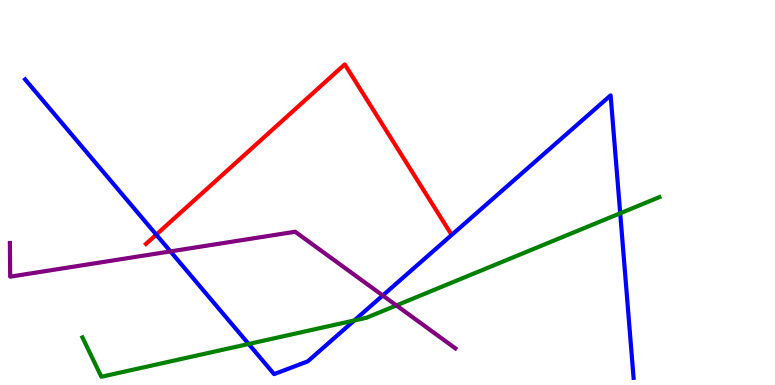[{'lines': ['blue', 'red'], 'intersections': [{'x': 2.02, 'y': 3.91}]}, {'lines': ['green', 'red'], 'intersections': []}, {'lines': ['purple', 'red'], 'intersections': []}, {'lines': ['blue', 'green'], 'intersections': [{'x': 3.21, 'y': 1.07}, {'x': 4.57, 'y': 1.68}, {'x': 8.0, 'y': 4.46}]}, {'lines': ['blue', 'purple'], 'intersections': [{'x': 2.2, 'y': 3.47}, {'x': 4.94, 'y': 2.32}]}, {'lines': ['green', 'purple'], 'intersections': [{'x': 5.11, 'y': 2.07}]}]